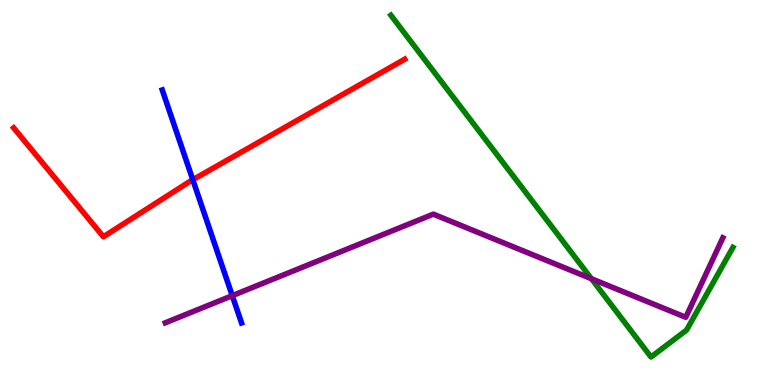[{'lines': ['blue', 'red'], 'intersections': [{'x': 2.49, 'y': 5.33}]}, {'lines': ['green', 'red'], 'intersections': []}, {'lines': ['purple', 'red'], 'intersections': []}, {'lines': ['blue', 'green'], 'intersections': []}, {'lines': ['blue', 'purple'], 'intersections': [{'x': 3.0, 'y': 2.32}]}, {'lines': ['green', 'purple'], 'intersections': [{'x': 7.63, 'y': 2.76}]}]